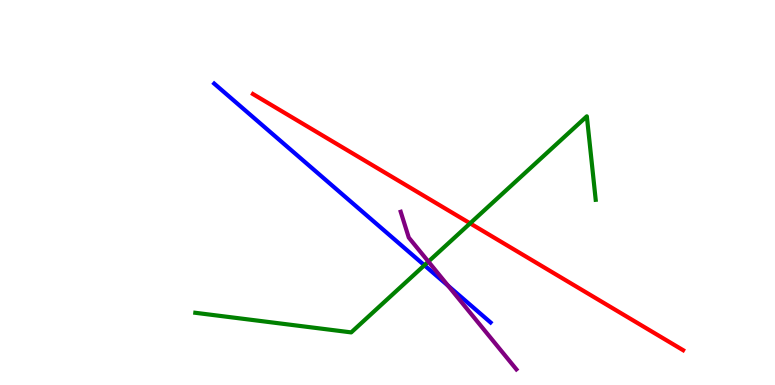[{'lines': ['blue', 'red'], 'intersections': []}, {'lines': ['green', 'red'], 'intersections': [{'x': 6.07, 'y': 4.2}]}, {'lines': ['purple', 'red'], 'intersections': []}, {'lines': ['blue', 'green'], 'intersections': [{'x': 5.48, 'y': 3.11}]}, {'lines': ['blue', 'purple'], 'intersections': [{'x': 5.78, 'y': 2.58}]}, {'lines': ['green', 'purple'], 'intersections': [{'x': 5.53, 'y': 3.21}]}]